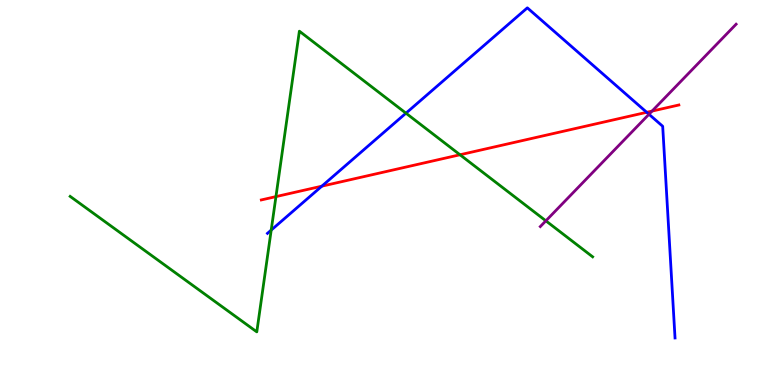[{'lines': ['blue', 'red'], 'intersections': [{'x': 4.15, 'y': 5.16}, {'x': 8.34, 'y': 7.08}]}, {'lines': ['green', 'red'], 'intersections': [{'x': 3.56, 'y': 4.89}, {'x': 5.94, 'y': 5.98}]}, {'lines': ['purple', 'red'], 'intersections': [{'x': 8.41, 'y': 7.11}]}, {'lines': ['blue', 'green'], 'intersections': [{'x': 3.5, 'y': 4.02}, {'x': 5.24, 'y': 7.06}]}, {'lines': ['blue', 'purple'], 'intersections': [{'x': 8.37, 'y': 7.03}]}, {'lines': ['green', 'purple'], 'intersections': [{'x': 7.04, 'y': 4.26}]}]